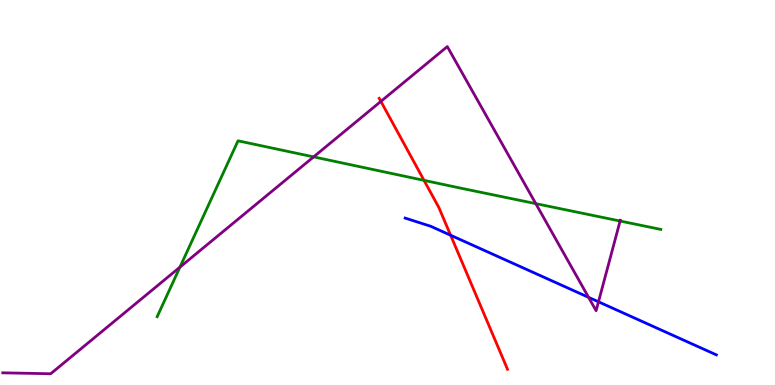[{'lines': ['blue', 'red'], 'intersections': [{'x': 5.81, 'y': 3.89}]}, {'lines': ['green', 'red'], 'intersections': [{'x': 5.47, 'y': 5.32}]}, {'lines': ['purple', 'red'], 'intersections': [{'x': 4.91, 'y': 7.37}]}, {'lines': ['blue', 'green'], 'intersections': []}, {'lines': ['blue', 'purple'], 'intersections': [{'x': 7.59, 'y': 2.28}, {'x': 7.72, 'y': 2.16}]}, {'lines': ['green', 'purple'], 'intersections': [{'x': 2.32, 'y': 3.06}, {'x': 4.05, 'y': 5.93}, {'x': 6.91, 'y': 4.71}, {'x': 8.0, 'y': 4.26}]}]